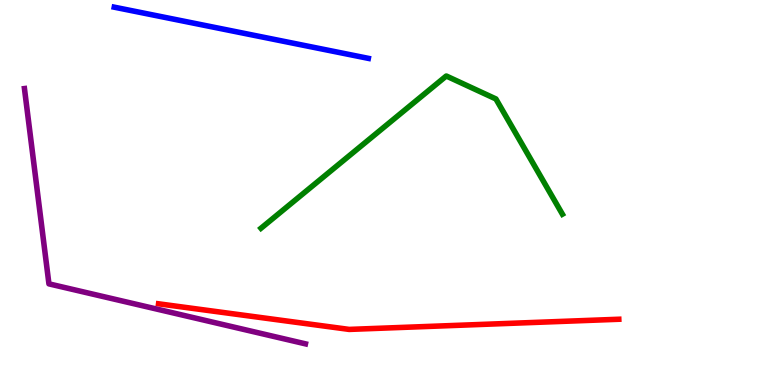[{'lines': ['blue', 'red'], 'intersections': []}, {'lines': ['green', 'red'], 'intersections': []}, {'lines': ['purple', 'red'], 'intersections': []}, {'lines': ['blue', 'green'], 'intersections': []}, {'lines': ['blue', 'purple'], 'intersections': []}, {'lines': ['green', 'purple'], 'intersections': []}]